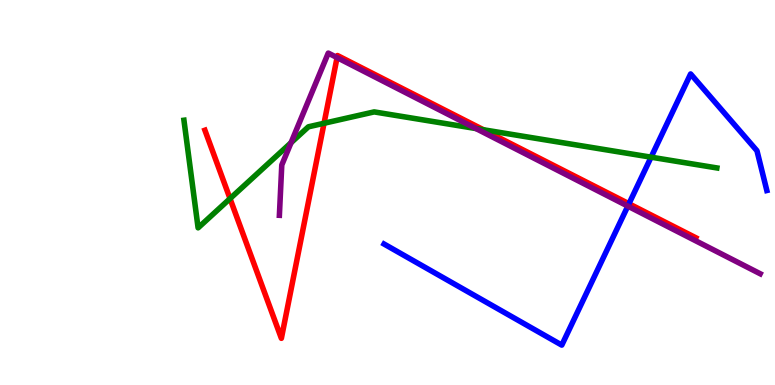[{'lines': ['blue', 'red'], 'intersections': [{'x': 8.12, 'y': 4.71}]}, {'lines': ['green', 'red'], 'intersections': [{'x': 2.97, 'y': 4.84}, {'x': 4.18, 'y': 6.8}, {'x': 6.24, 'y': 6.63}]}, {'lines': ['purple', 'red'], 'intersections': [{'x': 4.35, 'y': 8.5}]}, {'lines': ['blue', 'green'], 'intersections': [{'x': 8.4, 'y': 5.92}]}, {'lines': ['blue', 'purple'], 'intersections': [{'x': 8.1, 'y': 4.65}]}, {'lines': ['green', 'purple'], 'intersections': [{'x': 3.76, 'y': 6.29}, {'x': 6.14, 'y': 6.66}]}]